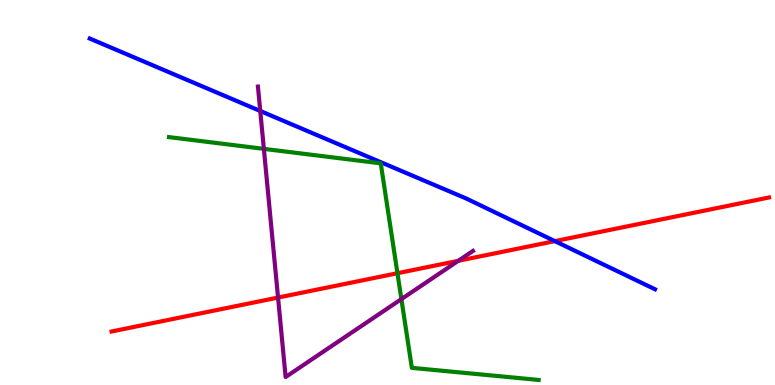[{'lines': ['blue', 'red'], 'intersections': [{'x': 7.16, 'y': 3.74}]}, {'lines': ['green', 'red'], 'intersections': [{'x': 5.13, 'y': 2.9}]}, {'lines': ['purple', 'red'], 'intersections': [{'x': 3.59, 'y': 2.27}, {'x': 5.91, 'y': 3.23}]}, {'lines': ['blue', 'green'], 'intersections': []}, {'lines': ['blue', 'purple'], 'intersections': [{'x': 3.36, 'y': 7.12}]}, {'lines': ['green', 'purple'], 'intersections': [{'x': 3.4, 'y': 6.13}, {'x': 5.18, 'y': 2.23}]}]